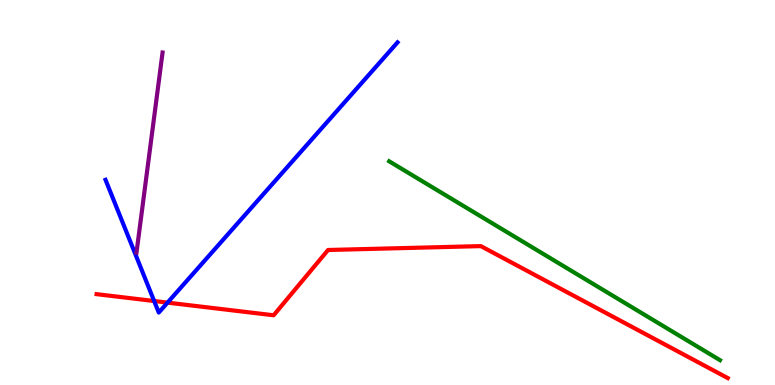[{'lines': ['blue', 'red'], 'intersections': [{'x': 1.99, 'y': 2.18}, {'x': 2.16, 'y': 2.14}]}, {'lines': ['green', 'red'], 'intersections': []}, {'lines': ['purple', 'red'], 'intersections': []}, {'lines': ['blue', 'green'], 'intersections': []}, {'lines': ['blue', 'purple'], 'intersections': []}, {'lines': ['green', 'purple'], 'intersections': []}]